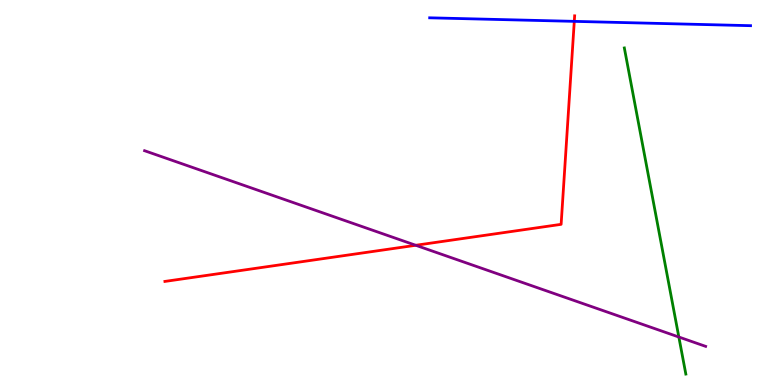[{'lines': ['blue', 'red'], 'intersections': [{'x': 7.41, 'y': 9.45}]}, {'lines': ['green', 'red'], 'intersections': []}, {'lines': ['purple', 'red'], 'intersections': [{'x': 5.36, 'y': 3.63}]}, {'lines': ['blue', 'green'], 'intersections': []}, {'lines': ['blue', 'purple'], 'intersections': []}, {'lines': ['green', 'purple'], 'intersections': [{'x': 8.76, 'y': 1.25}]}]